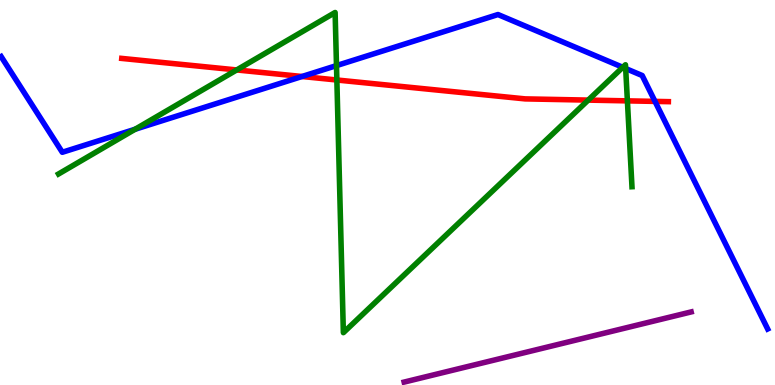[{'lines': ['blue', 'red'], 'intersections': [{'x': 3.9, 'y': 8.01}, {'x': 8.45, 'y': 7.37}]}, {'lines': ['green', 'red'], 'intersections': [{'x': 3.05, 'y': 8.18}, {'x': 4.35, 'y': 7.92}, {'x': 7.59, 'y': 7.4}, {'x': 8.1, 'y': 7.38}]}, {'lines': ['purple', 'red'], 'intersections': []}, {'lines': ['blue', 'green'], 'intersections': [{'x': 1.74, 'y': 6.64}, {'x': 4.34, 'y': 8.3}, {'x': 8.04, 'y': 8.25}, {'x': 8.07, 'y': 8.22}]}, {'lines': ['blue', 'purple'], 'intersections': []}, {'lines': ['green', 'purple'], 'intersections': []}]